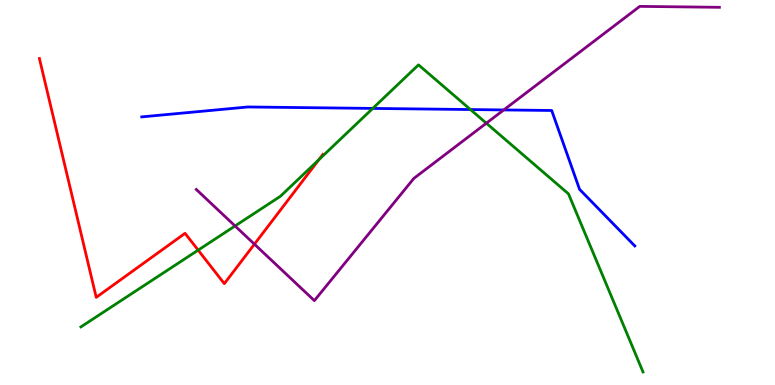[{'lines': ['blue', 'red'], 'intersections': []}, {'lines': ['green', 'red'], 'intersections': [{'x': 2.56, 'y': 3.5}, {'x': 4.11, 'y': 5.85}]}, {'lines': ['purple', 'red'], 'intersections': [{'x': 3.28, 'y': 3.66}]}, {'lines': ['blue', 'green'], 'intersections': [{'x': 4.81, 'y': 7.18}, {'x': 6.07, 'y': 7.15}]}, {'lines': ['blue', 'purple'], 'intersections': [{'x': 6.5, 'y': 7.14}]}, {'lines': ['green', 'purple'], 'intersections': [{'x': 3.03, 'y': 4.13}, {'x': 6.28, 'y': 6.8}]}]